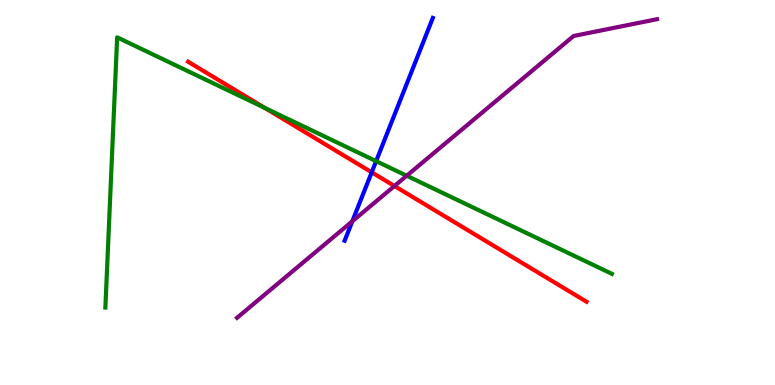[{'lines': ['blue', 'red'], 'intersections': [{'x': 4.8, 'y': 5.52}]}, {'lines': ['green', 'red'], 'intersections': [{'x': 3.42, 'y': 7.2}]}, {'lines': ['purple', 'red'], 'intersections': [{'x': 5.09, 'y': 5.17}]}, {'lines': ['blue', 'green'], 'intersections': [{'x': 4.85, 'y': 5.81}]}, {'lines': ['blue', 'purple'], 'intersections': [{'x': 4.55, 'y': 4.25}]}, {'lines': ['green', 'purple'], 'intersections': [{'x': 5.25, 'y': 5.43}]}]